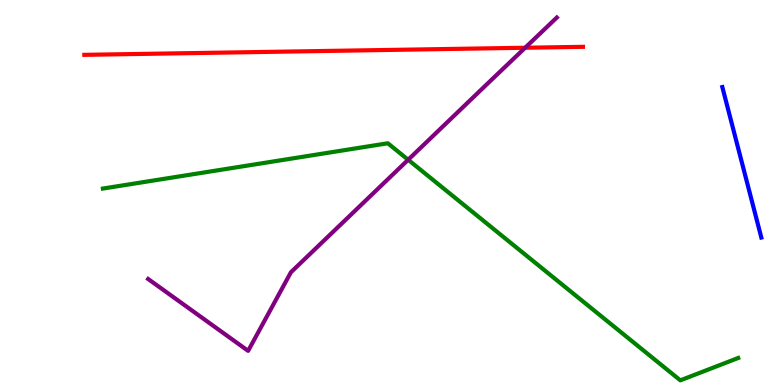[{'lines': ['blue', 'red'], 'intersections': []}, {'lines': ['green', 'red'], 'intersections': []}, {'lines': ['purple', 'red'], 'intersections': [{'x': 6.78, 'y': 8.76}]}, {'lines': ['blue', 'green'], 'intersections': []}, {'lines': ['blue', 'purple'], 'intersections': []}, {'lines': ['green', 'purple'], 'intersections': [{'x': 5.27, 'y': 5.85}]}]